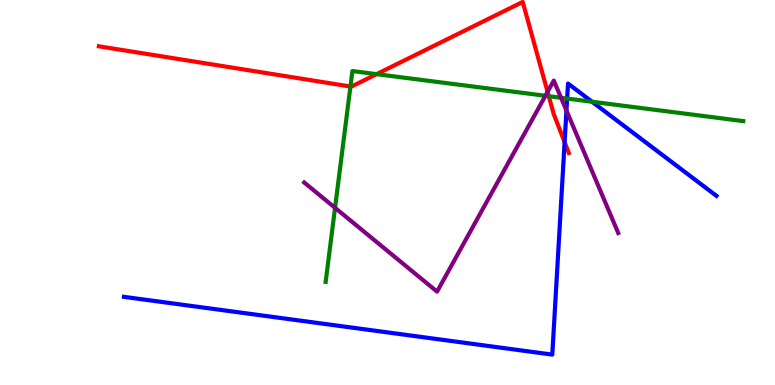[{'lines': ['blue', 'red'], 'intersections': [{'x': 7.29, 'y': 6.31}]}, {'lines': ['green', 'red'], 'intersections': [{'x': 4.52, 'y': 7.75}, {'x': 4.86, 'y': 8.07}, {'x': 7.08, 'y': 7.5}]}, {'lines': ['purple', 'red'], 'intersections': [{'x': 7.07, 'y': 7.61}]}, {'lines': ['blue', 'green'], 'intersections': [{'x': 7.32, 'y': 7.44}, {'x': 7.64, 'y': 7.36}]}, {'lines': ['blue', 'purple'], 'intersections': [{'x': 7.31, 'y': 7.13}]}, {'lines': ['green', 'purple'], 'intersections': [{'x': 4.32, 'y': 4.6}, {'x': 7.04, 'y': 7.51}, {'x': 7.24, 'y': 7.46}]}]